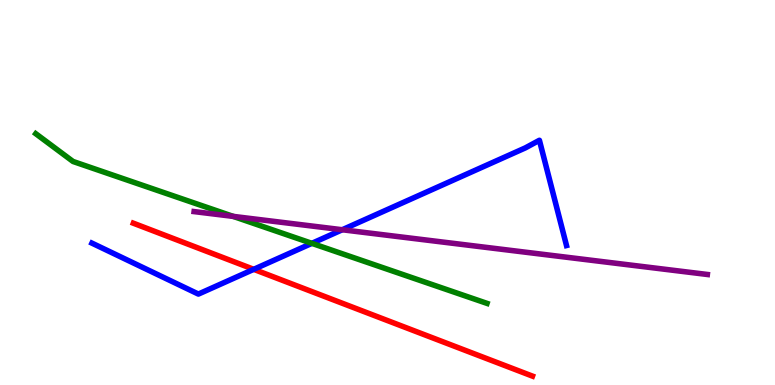[{'lines': ['blue', 'red'], 'intersections': [{'x': 3.27, 'y': 3.0}]}, {'lines': ['green', 'red'], 'intersections': []}, {'lines': ['purple', 'red'], 'intersections': []}, {'lines': ['blue', 'green'], 'intersections': [{'x': 4.02, 'y': 3.68}]}, {'lines': ['blue', 'purple'], 'intersections': [{'x': 4.42, 'y': 4.03}]}, {'lines': ['green', 'purple'], 'intersections': [{'x': 3.01, 'y': 4.38}]}]